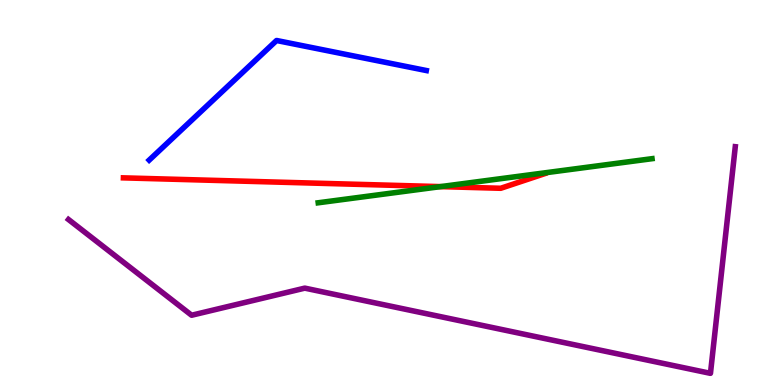[{'lines': ['blue', 'red'], 'intersections': []}, {'lines': ['green', 'red'], 'intersections': [{'x': 5.68, 'y': 5.15}]}, {'lines': ['purple', 'red'], 'intersections': []}, {'lines': ['blue', 'green'], 'intersections': []}, {'lines': ['blue', 'purple'], 'intersections': []}, {'lines': ['green', 'purple'], 'intersections': []}]